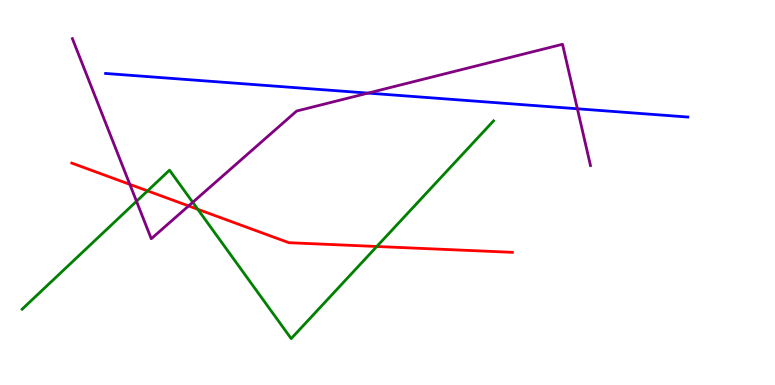[{'lines': ['blue', 'red'], 'intersections': []}, {'lines': ['green', 'red'], 'intersections': [{'x': 1.9, 'y': 5.04}, {'x': 2.55, 'y': 4.56}, {'x': 4.86, 'y': 3.6}]}, {'lines': ['purple', 'red'], 'intersections': [{'x': 1.68, 'y': 5.21}, {'x': 2.43, 'y': 4.65}]}, {'lines': ['blue', 'green'], 'intersections': []}, {'lines': ['blue', 'purple'], 'intersections': [{'x': 4.75, 'y': 7.58}, {'x': 7.45, 'y': 7.17}]}, {'lines': ['green', 'purple'], 'intersections': [{'x': 1.76, 'y': 4.77}, {'x': 2.49, 'y': 4.75}]}]